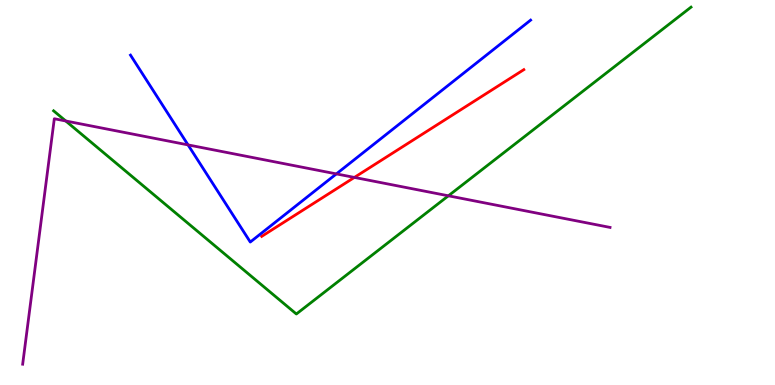[{'lines': ['blue', 'red'], 'intersections': []}, {'lines': ['green', 'red'], 'intersections': []}, {'lines': ['purple', 'red'], 'intersections': [{'x': 4.57, 'y': 5.39}]}, {'lines': ['blue', 'green'], 'intersections': []}, {'lines': ['blue', 'purple'], 'intersections': [{'x': 2.43, 'y': 6.24}, {'x': 4.34, 'y': 5.48}]}, {'lines': ['green', 'purple'], 'intersections': [{'x': 0.848, 'y': 6.86}, {'x': 5.79, 'y': 4.91}]}]